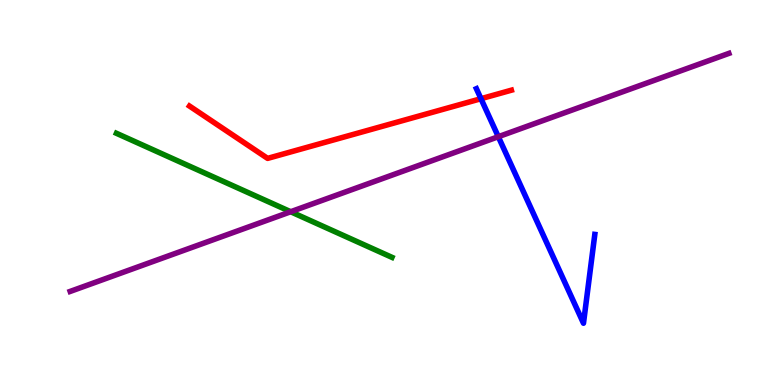[{'lines': ['blue', 'red'], 'intersections': [{'x': 6.21, 'y': 7.44}]}, {'lines': ['green', 'red'], 'intersections': []}, {'lines': ['purple', 'red'], 'intersections': []}, {'lines': ['blue', 'green'], 'intersections': []}, {'lines': ['blue', 'purple'], 'intersections': [{'x': 6.43, 'y': 6.45}]}, {'lines': ['green', 'purple'], 'intersections': [{'x': 3.75, 'y': 4.5}]}]